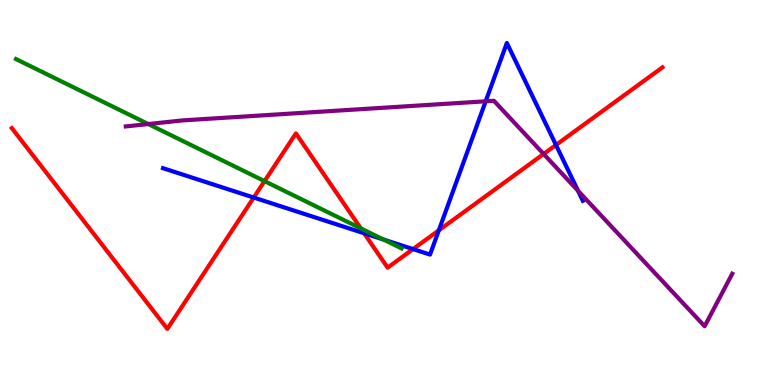[{'lines': ['blue', 'red'], 'intersections': [{'x': 3.27, 'y': 4.87}, {'x': 4.7, 'y': 3.94}, {'x': 5.33, 'y': 3.53}, {'x': 5.66, 'y': 4.02}, {'x': 7.17, 'y': 6.23}]}, {'lines': ['green', 'red'], 'intersections': [{'x': 3.41, 'y': 5.3}, {'x': 4.66, 'y': 4.07}]}, {'lines': ['purple', 'red'], 'intersections': [{'x': 7.01, 'y': 6.0}]}, {'lines': ['blue', 'green'], 'intersections': [{'x': 4.95, 'y': 3.78}]}, {'lines': ['blue', 'purple'], 'intersections': [{'x': 6.27, 'y': 7.37}, {'x': 7.46, 'y': 5.04}]}, {'lines': ['green', 'purple'], 'intersections': [{'x': 1.91, 'y': 6.78}]}]